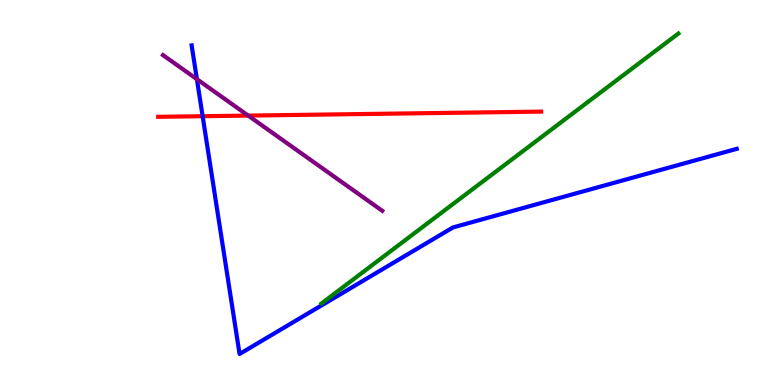[{'lines': ['blue', 'red'], 'intersections': [{'x': 2.61, 'y': 6.98}]}, {'lines': ['green', 'red'], 'intersections': []}, {'lines': ['purple', 'red'], 'intersections': [{'x': 3.2, 'y': 7.0}]}, {'lines': ['blue', 'green'], 'intersections': []}, {'lines': ['blue', 'purple'], 'intersections': [{'x': 2.54, 'y': 7.94}]}, {'lines': ['green', 'purple'], 'intersections': []}]